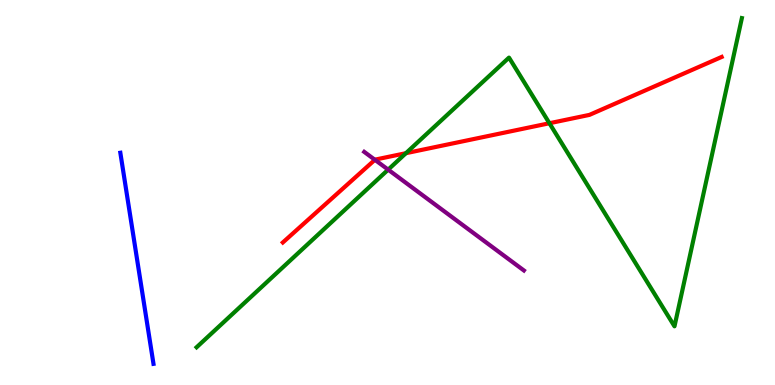[{'lines': ['blue', 'red'], 'intersections': []}, {'lines': ['green', 'red'], 'intersections': [{'x': 5.24, 'y': 6.02}, {'x': 7.09, 'y': 6.8}]}, {'lines': ['purple', 'red'], 'intersections': [{'x': 4.84, 'y': 5.85}]}, {'lines': ['blue', 'green'], 'intersections': []}, {'lines': ['blue', 'purple'], 'intersections': []}, {'lines': ['green', 'purple'], 'intersections': [{'x': 5.01, 'y': 5.59}]}]